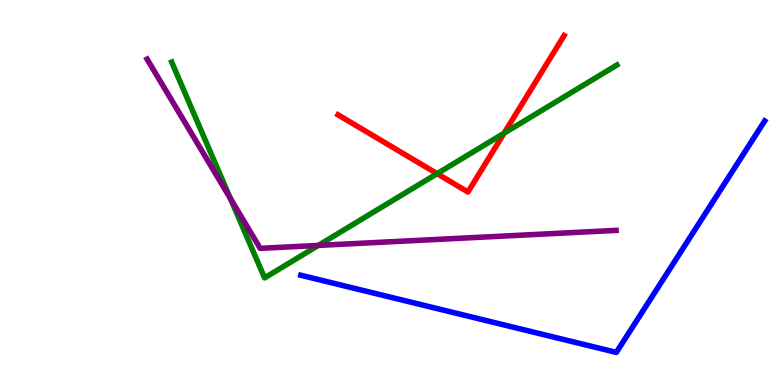[{'lines': ['blue', 'red'], 'intersections': []}, {'lines': ['green', 'red'], 'intersections': [{'x': 5.64, 'y': 5.49}, {'x': 6.5, 'y': 6.54}]}, {'lines': ['purple', 'red'], 'intersections': []}, {'lines': ['blue', 'green'], 'intersections': []}, {'lines': ['blue', 'purple'], 'intersections': []}, {'lines': ['green', 'purple'], 'intersections': [{'x': 2.97, 'y': 4.84}, {'x': 4.11, 'y': 3.63}]}]